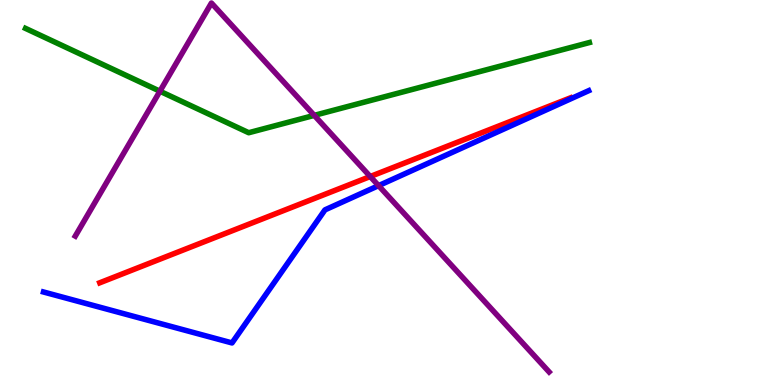[{'lines': ['blue', 'red'], 'intersections': []}, {'lines': ['green', 'red'], 'intersections': []}, {'lines': ['purple', 'red'], 'intersections': [{'x': 4.78, 'y': 5.41}]}, {'lines': ['blue', 'green'], 'intersections': []}, {'lines': ['blue', 'purple'], 'intersections': [{'x': 4.88, 'y': 5.18}]}, {'lines': ['green', 'purple'], 'intersections': [{'x': 2.06, 'y': 7.63}, {'x': 4.05, 'y': 7.0}]}]